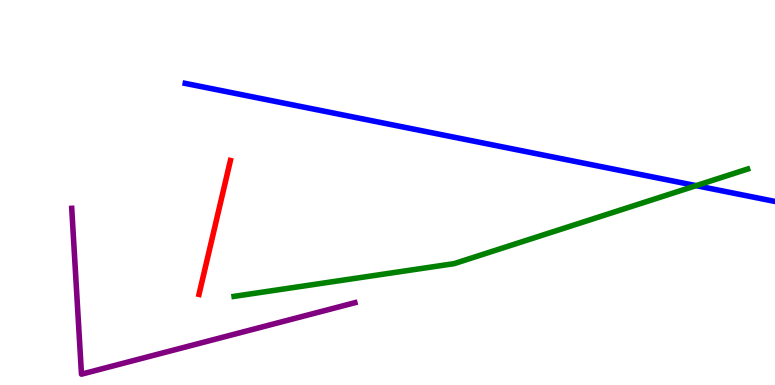[{'lines': ['blue', 'red'], 'intersections': []}, {'lines': ['green', 'red'], 'intersections': []}, {'lines': ['purple', 'red'], 'intersections': []}, {'lines': ['blue', 'green'], 'intersections': [{'x': 8.98, 'y': 5.18}]}, {'lines': ['blue', 'purple'], 'intersections': []}, {'lines': ['green', 'purple'], 'intersections': []}]